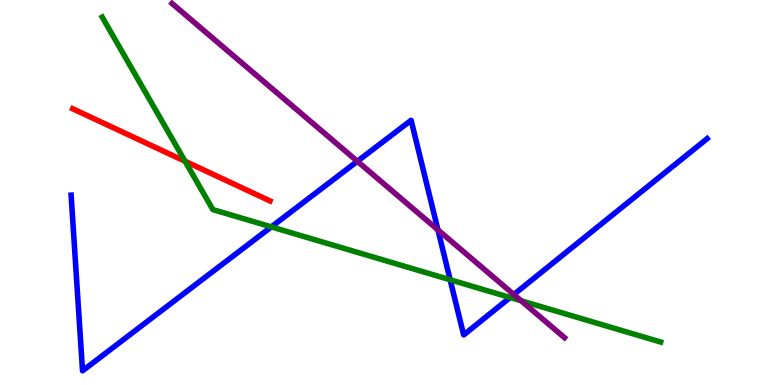[{'lines': ['blue', 'red'], 'intersections': []}, {'lines': ['green', 'red'], 'intersections': [{'x': 2.39, 'y': 5.81}]}, {'lines': ['purple', 'red'], 'intersections': []}, {'lines': ['blue', 'green'], 'intersections': [{'x': 3.5, 'y': 4.11}, {'x': 5.81, 'y': 2.73}, {'x': 6.58, 'y': 2.27}]}, {'lines': ['blue', 'purple'], 'intersections': [{'x': 4.61, 'y': 5.81}, {'x': 5.65, 'y': 4.03}, {'x': 6.63, 'y': 2.35}]}, {'lines': ['green', 'purple'], 'intersections': [{'x': 6.73, 'y': 2.19}]}]